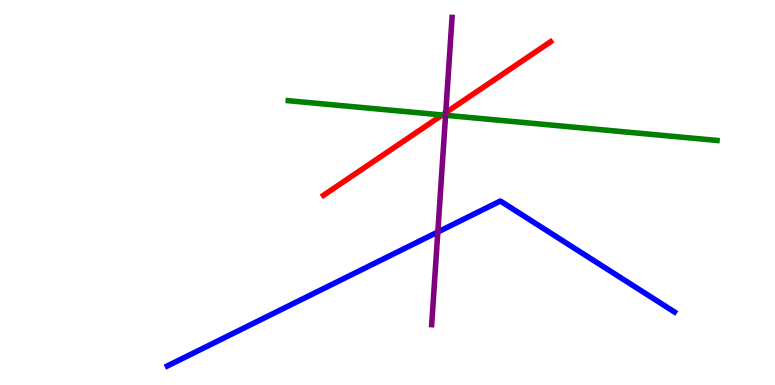[{'lines': ['blue', 'red'], 'intersections': []}, {'lines': ['green', 'red'], 'intersections': [{'x': 5.71, 'y': 7.01}]}, {'lines': ['purple', 'red'], 'intersections': [{'x': 5.75, 'y': 7.07}]}, {'lines': ['blue', 'green'], 'intersections': []}, {'lines': ['blue', 'purple'], 'intersections': [{'x': 5.65, 'y': 3.97}]}, {'lines': ['green', 'purple'], 'intersections': [{'x': 5.75, 'y': 7.01}]}]